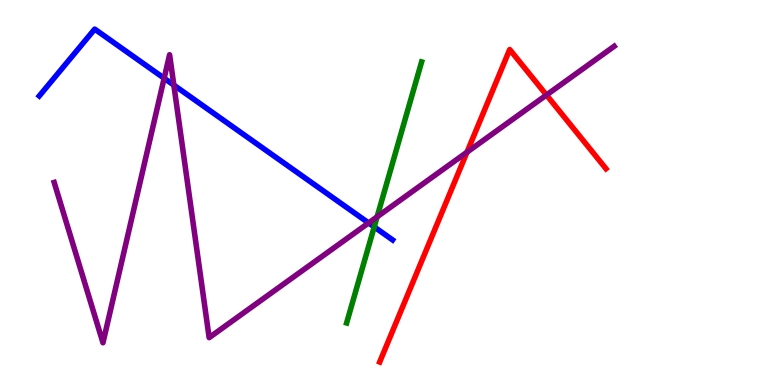[{'lines': ['blue', 'red'], 'intersections': []}, {'lines': ['green', 'red'], 'intersections': []}, {'lines': ['purple', 'red'], 'intersections': [{'x': 6.03, 'y': 6.05}, {'x': 7.05, 'y': 7.53}]}, {'lines': ['blue', 'green'], 'intersections': [{'x': 4.83, 'y': 4.11}]}, {'lines': ['blue', 'purple'], 'intersections': [{'x': 2.12, 'y': 7.97}, {'x': 2.24, 'y': 7.79}, {'x': 4.76, 'y': 4.21}]}, {'lines': ['green', 'purple'], 'intersections': [{'x': 4.87, 'y': 4.37}]}]